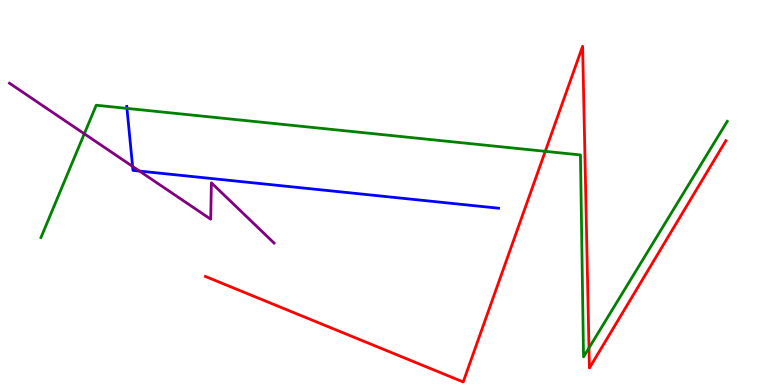[{'lines': ['blue', 'red'], 'intersections': []}, {'lines': ['green', 'red'], 'intersections': [{'x': 7.04, 'y': 6.07}, {'x': 7.6, 'y': 0.963}]}, {'lines': ['purple', 'red'], 'intersections': []}, {'lines': ['blue', 'green'], 'intersections': [{'x': 1.64, 'y': 7.18}]}, {'lines': ['blue', 'purple'], 'intersections': [{'x': 1.71, 'y': 5.68}, {'x': 1.8, 'y': 5.56}]}, {'lines': ['green', 'purple'], 'intersections': [{'x': 1.09, 'y': 6.53}]}]